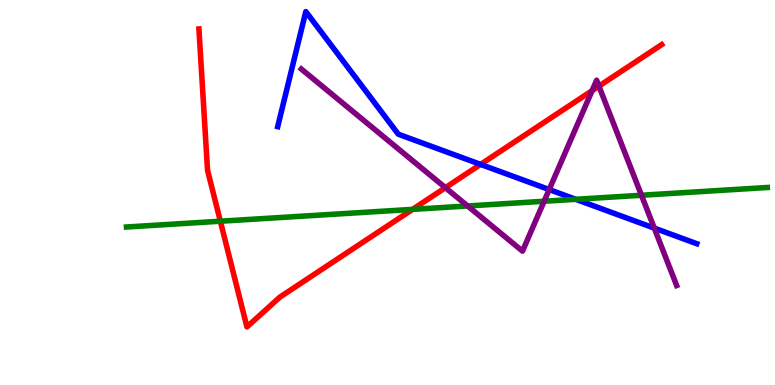[{'lines': ['blue', 'red'], 'intersections': [{'x': 6.2, 'y': 5.73}]}, {'lines': ['green', 'red'], 'intersections': [{'x': 2.84, 'y': 4.25}, {'x': 5.32, 'y': 4.56}]}, {'lines': ['purple', 'red'], 'intersections': [{'x': 5.75, 'y': 5.13}, {'x': 7.64, 'y': 7.65}, {'x': 7.73, 'y': 7.76}]}, {'lines': ['blue', 'green'], 'intersections': [{'x': 7.43, 'y': 4.82}]}, {'lines': ['blue', 'purple'], 'intersections': [{'x': 7.09, 'y': 5.08}, {'x': 8.44, 'y': 4.08}]}, {'lines': ['green', 'purple'], 'intersections': [{'x': 6.03, 'y': 4.65}, {'x': 7.02, 'y': 4.77}, {'x': 8.28, 'y': 4.93}]}]